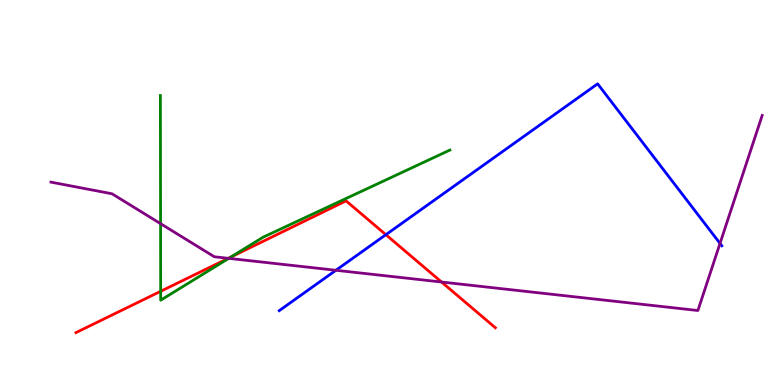[{'lines': ['blue', 'red'], 'intersections': [{'x': 4.98, 'y': 3.9}]}, {'lines': ['green', 'red'], 'intersections': [{'x': 2.07, 'y': 2.43}, {'x': 2.98, 'y': 3.32}]}, {'lines': ['purple', 'red'], 'intersections': [{'x': 2.95, 'y': 3.29}, {'x': 5.7, 'y': 2.67}]}, {'lines': ['blue', 'green'], 'intersections': []}, {'lines': ['blue', 'purple'], 'intersections': [{'x': 4.33, 'y': 2.98}, {'x': 9.29, 'y': 3.68}]}, {'lines': ['green', 'purple'], 'intersections': [{'x': 2.07, 'y': 4.19}, {'x': 2.95, 'y': 3.29}]}]